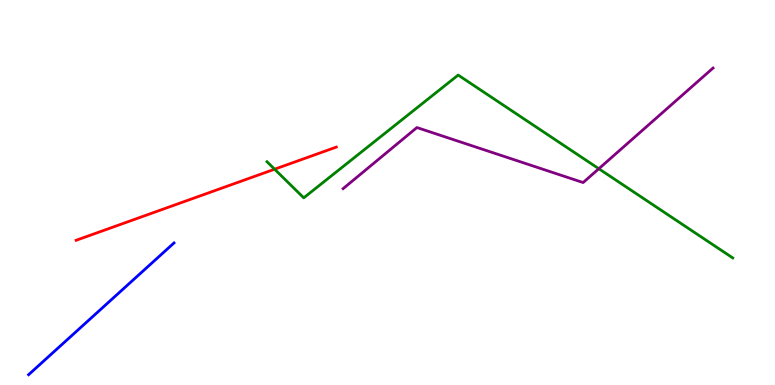[{'lines': ['blue', 'red'], 'intersections': []}, {'lines': ['green', 'red'], 'intersections': [{'x': 3.54, 'y': 5.61}]}, {'lines': ['purple', 'red'], 'intersections': []}, {'lines': ['blue', 'green'], 'intersections': []}, {'lines': ['blue', 'purple'], 'intersections': []}, {'lines': ['green', 'purple'], 'intersections': [{'x': 7.73, 'y': 5.62}]}]